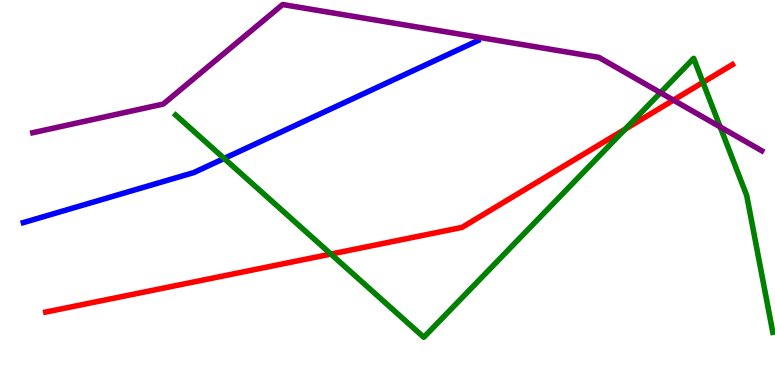[{'lines': ['blue', 'red'], 'intersections': []}, {'lines': ['green', 'red'], 'intersections': [{'x': 4.27, 'y': 3.4}, {'x': 8.07, 'y': 6.64}, {'x': 9.07, 'y': 7.86}]}, {'lines': ['purple', 'red'], 'intersections': [{'x': 8.69, 'y': 7.4}]}, {'lines': ['blue', 'green'], 'intersections': [{'x': 2.89, 'y': 5.88}]}, {'lines': ['blue', 'purple'], 'intersections': []}, {'lines': ['green', 'purple'], 'intersections': [{'x': 8.52, 'y': 7.59}, {'x': 9.29, 'y': 6.7}]}]